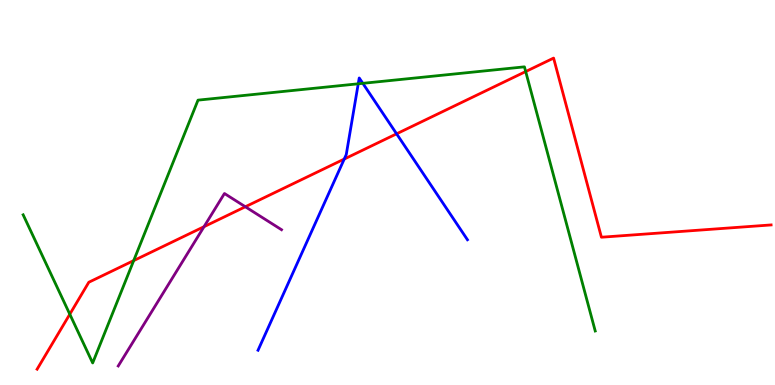[{'lines': ['blue', 'red'], 'intersections': [{'x': 4.44, 'y': 5.87}, {'x': 5.12, 'y': 6.52}]}, {'lines': ['green', 'red'], 'intersections': [{'x': 0.901, 'y': 1.84}, {'x': 1.73, 'y': 3.23}, {'x': 6.78, 'y': 8.14}]}, {'lines': ['purple', 'red'], 'intersections': [{'x': 2.63, 'y': 4.11}, {'x': 3.17, 'y': 4.63}]}, {'lines': ['blue', 'green'], 'intersections': [{'x': 4.62, 'y': 7.82}, {'x': 4.68, 'y': 7.84}]}, {'lines': ['blue', 'purple'], 'intersections': []}, {'lines': ['green', 'purple'], 'intersections': []}]